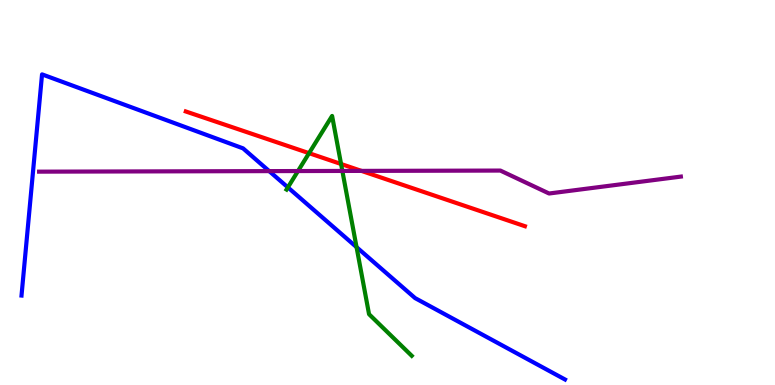[{'lines': ['blue', 'red'], 'intersections': []}, {'lines': ['green', 'red'], 'intersections': [{'x': 3.99, 'y': 6.02}, {'x': 4.4, 'y': 5.74}]}, {'lines': ['purple', 'red'], 'intersections': [{'x': 4.66, 'y': 5.56}]}, {'lines': ['blue', 'green'], 'intersections': [{'x': 3.71, 'y': 5.13}, {'x': 4.6, 'y': 3.58}]}, {'lines': ['blue', 'purple'], 'intersections': [{'x': 3.47, 'y': 5.56}]}, {'lines': ['green', 'purple'], 'intersections': [{'x': 3.84, 'y': 5.56}, {'x': 4.42, 'y': 5.56}]}]